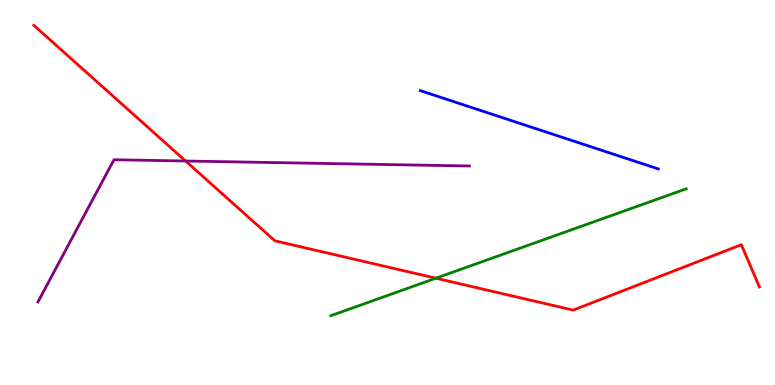[{'lines': ['blue', 'red'], 'intersections': []}, {'lines': ['green', 'red'], 'intersections': [{'x': 5.62, 'y': 2.77}]}, {'lines': ['purple', 'red'], 'intersections': [{'x': 2.39, 'y': 5.82}]}, {'lines': ['blue', 'green'], 'intersections': []}, {'lines': ['blue', 'purple'], 'intersections': []}, {'lines': ['green', 'purple'], 'intersections': []}]